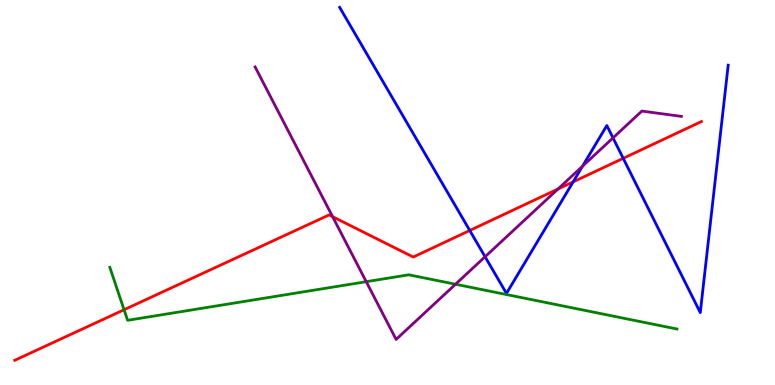[{'lines': ['blue', 'red'], 'intersections': [{'x': 6.06, 'y': 4.01}, {'x': 7.4, 'y': 5.28}, {'x': 8.04, 'y': 5.89}]}, {'lines': ['green', 'red'], 'intersections': [{'x': 1.6, 'y': 1.95}]}, {'lines': ['purple', 'red'], 'intersections': [{'x': 4.29, 'y': 4.37}, {'x': 7.2, 'y': 5.09}]}, {'lines': ['blue', 'green'], 'intersections': []}, {'lines': ['blue', 'purple'], 'intersections': [{'x': 6.26, 'y': 3.33}, {'x': 7.52, 'y': 5.68}, {'x': 7.91, 'y': 6.42}]}, {'lines': ['green', 'purple'], 'intersections': [{'x': 4.73, 'y': 2.68}, {'x': 5.88, 'y': 2.62}]}]